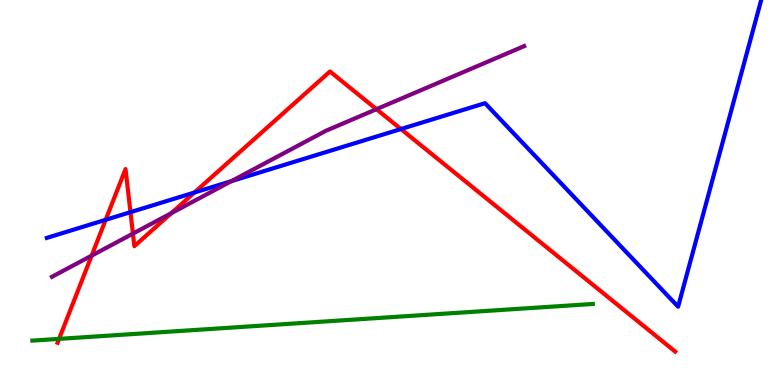[{'lines': ['blue', 'red'], 'intersections': [{'x': 1.36, 'y': 4.29}, {'x': 1.68, 'y': 4.49}, {'x': 2.51, 'y': 5.0}, {'x': 5.17, 'y': 6.65}]}, {'lines': ['green', 'red'], 'intersections': [{'x': 0.762, 'y': 1.2}]}, {'lines': ['purple', 'red'], 'intersections': [{'x': 1.18, 'y': 3.36}, {'x': 1.72, 'y': 3.93}, {'x': 2.21, 'y': 4.46}, {'x': 4.86, 'y': 7.16}]}, {'lines': ['blue', 'green'], 'intersections': []}, {'lines': ['blue', 'purple'], 'intersections': [{'x': 2.99, 'y': 5.29}]}, {'lines': ['green', 'purple'], 'intersections': []}]